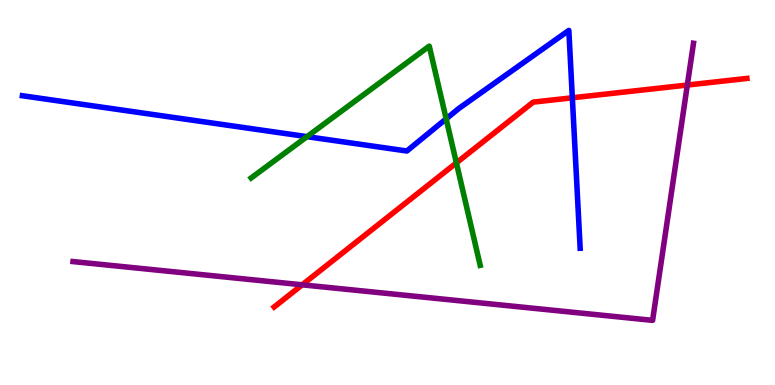[{'lines': ['blue', 'red'], 'intersections': [{'x': 7.39, 'y': 7.46}]}, {'lines': ['green', 'red'], 'intersections': [{'x': 5.89, 'y': 5.77}]}, {'lines': ['purple', 'red'], 'intersections': [{'x': 3.9, 'y': 2.6}, {'x': 8.87, 'y': 7.79}]}, {'lines': ['blue', 'green'], 'intersections': [{'x': 3.96, 'y': 6.45}, {'x': 5.76, 'y': 6.91}]}, {'lines': ['blue', 'purple'], 'intersections': []}, {'lines': ['green', 'purple'], 'intersections': []}]